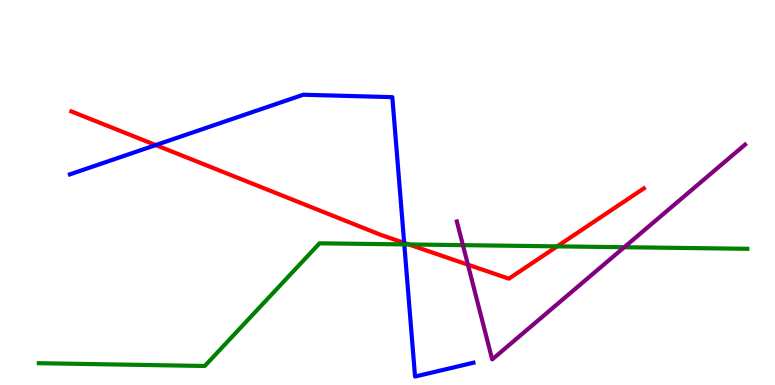[{'lines': ['blue', 'red'], 'intersections': [{'x': 2.01, 'y': 6.23}, {'x': 5.22, 'y': 3.69}]}, {'lines': ['green', 'red'], 'intersections': [{'x': 5.27, 'y': 3.65}, {'x': 7.19, 'y': 3.6}]}, {'lines': ['purple', 'red'], 'intersections': [{'x': 6.04, 'y': 3.13}]}, {'lines': ['blue', 'green'], 'intersections': [{'x': 5.22, 'y': 3.65}]}, {'lines': ['blue', 'purple'], 'intersections': []}, {'lines': ['green', 'purple'], 'intersections': [{'x': 5.97, 'y': 3.63}, {'x': 8.06, 'y': 3.58}]}]